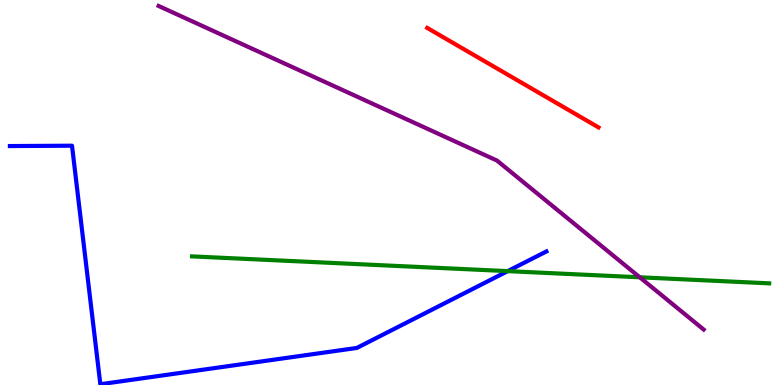[{'lines': ['blue', 'red'], 'intersections': []}, {'lines': ['green', 'red'], 'intersections': []}, {'lines': ['purple', 'red'], 'intersections': []}, {'lines': ['blue', 'green'], 'intersections': [{'x': 6.55, 'y': 2.96}]}, {'lines': ['blue', 'purple'], 'intersections': []}, {'lines': ['green', 'purple'], 'intersections': [{'x': 8.26, 'y': 2.8}]}]